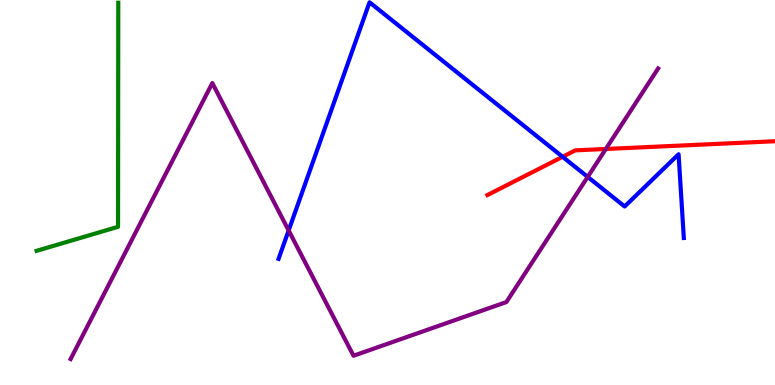[{'lines': ['blue', 'red'], 'intersections': [{'x': 7.26, 'y': 5.93}]}, {'lines': ['green', 'red'], 'intersections': []}, {'lines': ['purple', 'red'], 'intersections': [{'x': 7.82, 'y': 6.13}]}, {'lines': ['blue', 'green'], 'intersections': []}, {'lines': ['blue', 'purple'], 'intersections': [{'x': 3.72, 'y': 4.01}, {'x': 7.58, 'y': 5.41}]}, {'lines': ['green', 'purple'], 'intersections': []}]